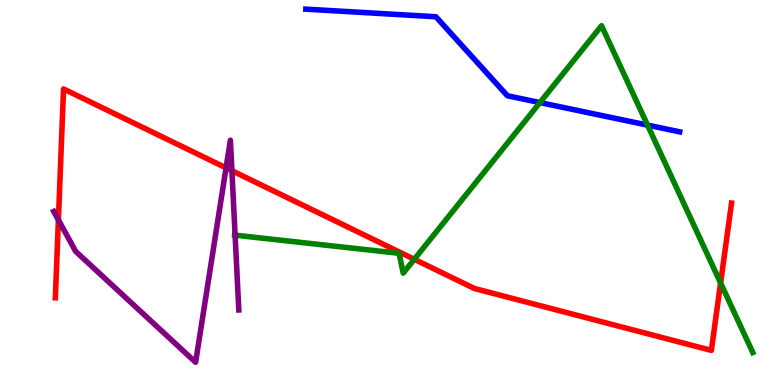[{'lines': ['blue', 'red'], 'intersections': []}, {'lines': ['green', 'red'], 'intersections': [{'x': 5.35, 'y': 3.27}, {'x': 9.3, 'y': 2.65}]}, {'lines': ['purple', 'red'], 'intersections': [{'x': 0.754, 'y': 4.29}, {'x': 2.92, 'y': 5.64}, {'x': 2.99, 'y': 5.57}]}, {'lines': ['blue', 'green'], 'intersections': [{'x': 6.97, 'y': 7.34}, {'x': 8.36, 'y': 6.75}]}, {'lines': ['blue', 'purple'], 'intersections': []}, {'lines': ['green', 'purple'], 'intersections': [{'x': 3.03, 'y': 3.89}]}]